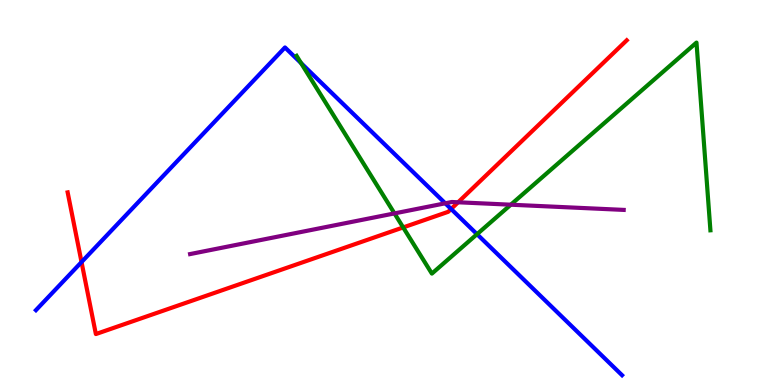[{'lines': ['blue', 'red'], 'intersections': [{'x': 1.05, 'y': 3.19}, {'x': 5.82, 'y': 4.57}]}, {'lines': ['green', 'red'], 'intersections': [{'x': 5.2, 'y': 4.09}]}, {'lines': ['purple', 'red'], 'intersections': [{'x': 5.91, 'y': 4.75}]}, {'lines': ['blue', 'green'], 'intersections': [{'x': 3.88, 'y': 8.36}, {'x': 6.16, 'y': 3.92}]}, {'lines': ['blue', 'purple'], 'intersections': [{'x': 5.75, 'y': 4.72}]}, {'lines': ['green', 'purple'], 'intersections': [{'x': 5.09, 'y': 4.46}, {'x': 6.59, 'y': 4.68}]}]